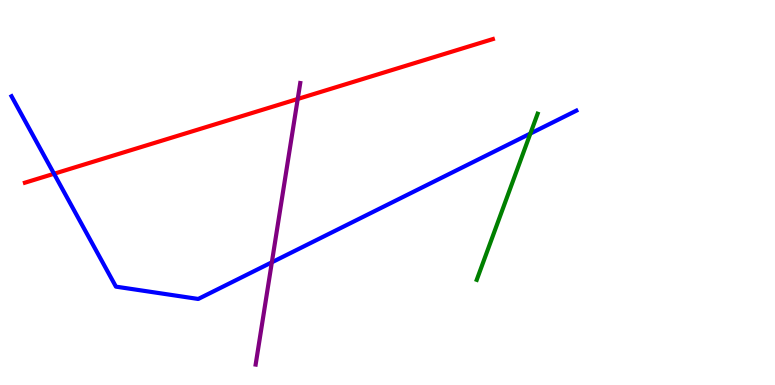[{'lines': ['blue', 'red'], 'intersections': [{'x': 0.697, 'y': 5.49}]}, {'lines': ['green', 'red'], 'intersections': []}, {'lines': ['purple', 'red'], 'intersections': [{'x': 3.84, 'y': 7.43}]}, {'lines': ['blue', 'green'], 'intersections': [{'x': 6.84, 'y': 6.53}]}, {'lines': ['blue', 'purple'], 'intersections': [{'x': 3.51, 'y': 3.19}]}, {'lines': ['green', 'purple'], 'intersections': []}]